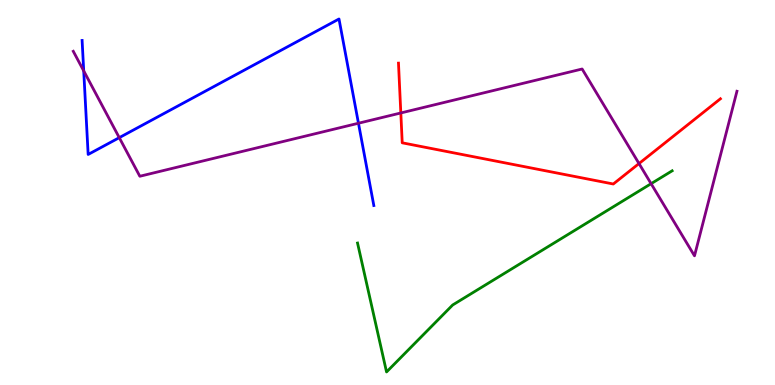[{'lines': ['blue', 'red'], 'intersections': []}, {'lines': ['green', 'red'], 'intersections': []}, {'lines': ['purple', 'red'], 'intersections': [{'x': 5.17, 'y': 7.07}, {'x': 8.25, 'y': 5.75}]}, {'lines': ['blue', 'green'], 'intersections': []}, {'lines': ['blue', 'purple'], 'intersections': [{'x': 1.08, 'y': 8.16}, {'x': 1.54, 'y': 6.42}, {'x': 4.63, 'y': 6.8}]}, {'lines': ['green', 'purple'], 'intersections': [{'x': 8.4, 'y': 5.23}]}]